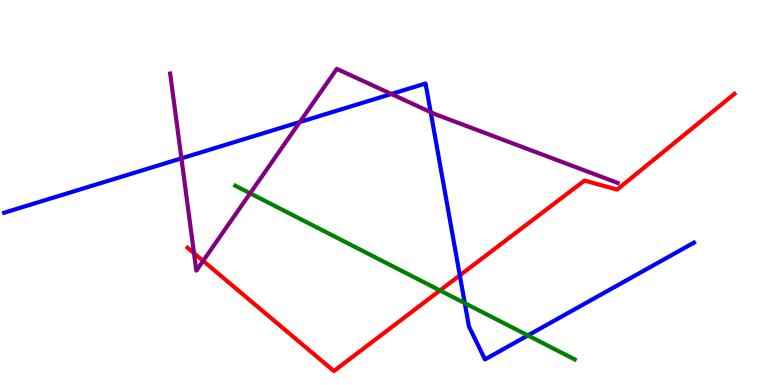[{'lines': ['blue', 'red'], 'intersections': [{'x': 5.93, 'y': 2.85}]}, {'lines': ['green', 'red'], 'intersections': [{'x': 5.68, 'y': 2.46}]}, {'lines': ['purple', 'red'], 'intersections': [{'x': 2.5, 'y': 3.42}, {'x': 2.62, 'y': 3.22}]}, {'lines': ['blue', 'green'], 'intersections': [{'x': 6.0, 'y': 2.13}, {'x': 6.81, 'y': 1.29}]}, {'lines': ['blue', 'purple'], 'intersections': [{'x': 2.34, 'y': 5.89}, {'x': 3.87, 'y': 6.83}, {'x': 5.05, 'y': 7.56}, {'x': 5.56, 'y': 7.09}]}, {'lines': ['green', 'purple'], 'intersections': [{'x': 3.23, 'y': 4.98}]}]